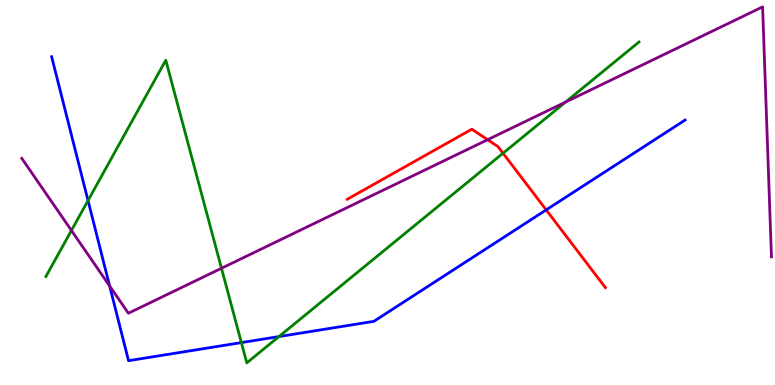[{'lines': ['blue', 'red'], 'intersections': [{'x': 7.05, 'y': 4.55}]}, {'lines': ['green', 'red'], 'intersections': [{'x': 6.49, 'y': 6.02}]}, {'lines': ['purple', 'red'], 'intersections': [{'x': 6.29, 'y': 6.37}]}, {'lines': ['blue', 'green'], 'intersections': [{'x': 1.14, 'y': 4.79}, {'x': 3.11, 'y': 1.1}, {'x': 3.6, 'y': 1.26}]}, {'lines': ['blue', 'purple'], 'intersections': [{'x': 1.41, 'y': 2.57}]}, {'lines': ['green', 'purple'], 'intersections': [{'x': 0.922, 'y': 4.01}, {'x': 2.86, 'y': 3.03}, {'x': 7.3, 'y': 7.35}]}]